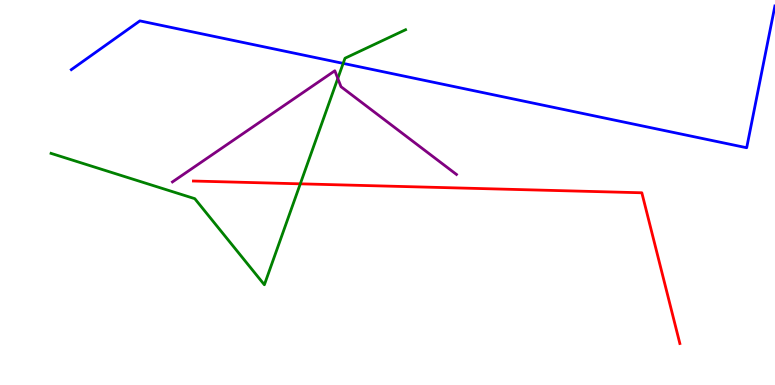[{'lines': ['blue', 'red'], 'intersections': []}, {'lines': ['green', 'red'], 'intersections': [{'x': 3.87, 'y': 5.23}]}, {'lines': ['purple', 'red'], 'intersections': []}, {'lines': ['blue', 'green'], 'intersections': [{'x': 4.43, 'y': 8.35}]}, {'lines': ['blue', 'purple'], 'intersections': []}, {'lines': ['green', 'purple'], 'intersections': [{'x': 4.36, 'y': 7.96}]}]